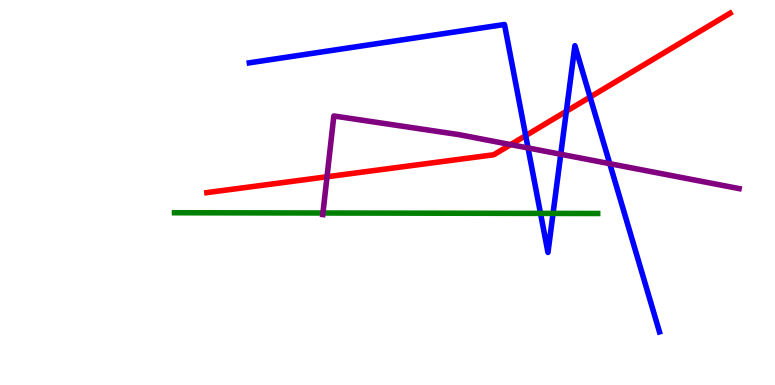[{'lines': ['blue', 'red'], 'intersections': [{'x': 6.78, 'y': 6.48}, {'x': 7.31, 'y': 7.11}, {'x': 7.61, 'y': 7.48}]}, {'lines': ['green', 'red'], 'intersections': []}, {'lines': ['purple', 'red'], 'intersections': [{'x': 4.22, 'y': 5.41}, {'x': 6.59, 'y': 6.24}]}, {'lines': ['blue', 'green'], 'intersections': [{'x': 6.97, 'y': 4.46}, {'x': 7.14, 'y': 4.46}]}, {'lines': ['blue', 'purple'], 'intersections': [{'x': 6.81, 'y': 6.16}, {'x': 7.24, 'y': 5.99}, {'x': 7.87, 'y': 5.75}]}, {'lines': ['green', 'purple'], 'intersections': [{'x': 4.17, 'y': 4.47}]}]